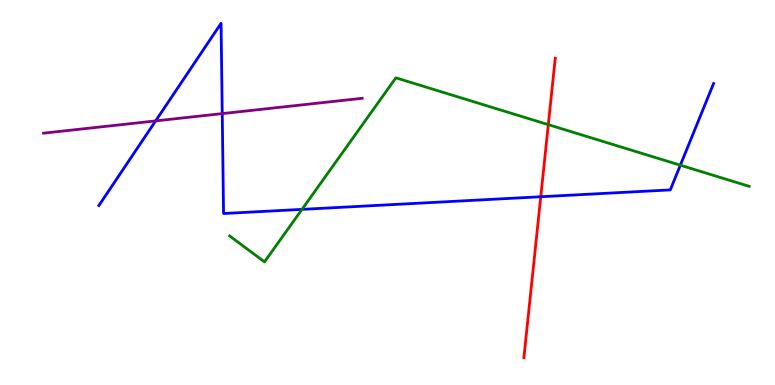[{'lines': ['blue', 'red'], 'intersections': [{'x': 6.98, 'y': 4.89}]}, {'lines': ['green', 'red'], 'intersections': [{'x': 7.07, 'y': 6.76}]}, {'lines': ['purple', 'red'], 'intersections': []}, {'lines': ['blue', 'green'], 'intersections': [{'x': 3.9, 'y': 4.56}, {'x': 8.78, 'y': 5.71}]}, {'lines': ['blue', 'purple'], 'intersections': [{'x': 2.01, 'y': 6.86}, {'x': 2.87, 'y': 7.05}]}, {'lines': ['green', 'purple'], 'intersections': []}]